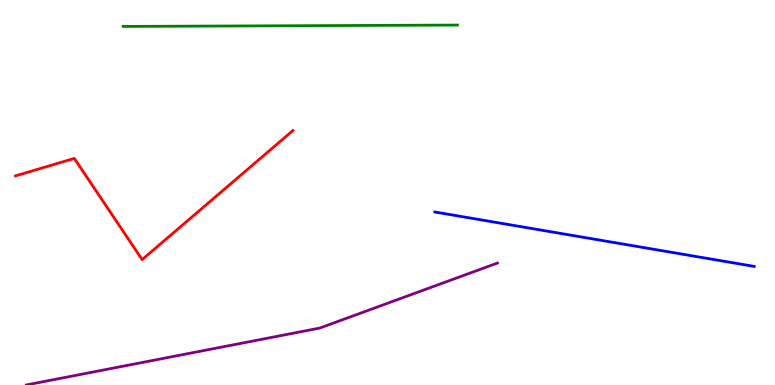[{'lines': ['blue', 'red'], 'intersections': []}, {'lines': ['green', 'red'], 'intersections': []}, {'lines': ['purple', 'red'], 'intersections': []}, {'lines': ['blue', 'green'], 'intersections': []}, {'lines': ['blue', 'purple'], 'intersections': []}, {'lines': ['green', 'purple'], 'intersections': []}]